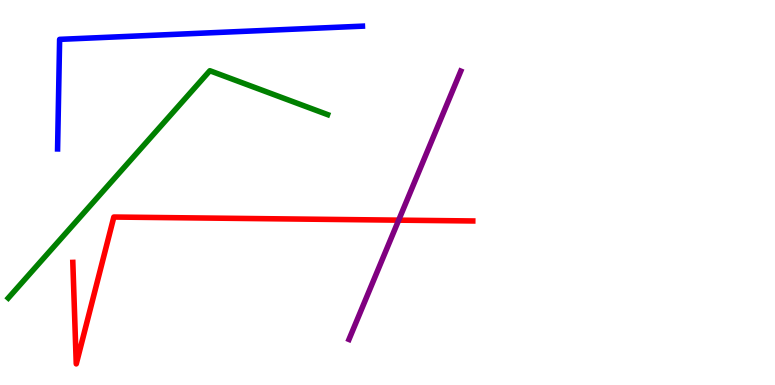[{'lines': ['blue', 'red'], 'intersections': []}, {'lines': ['green', 'red'], 'intersections': []}, {'lines': ['purple', 'red'], 'intersections': [{'x': 5.14, 'y': 4.28}]}, {'lines': ['blue', 'green'], 'intersections': []}, {'lines': ['blue', 'purple'], 'intersections': []}, {'lines': ['green', 'purple'], 'intersections': []}]